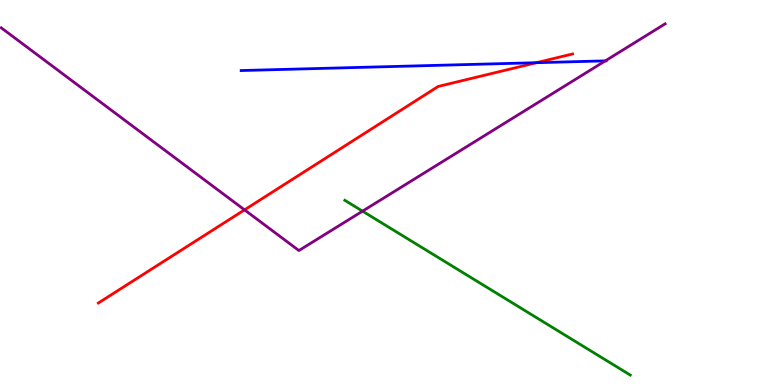[{'lines': ['blue', 'red'], 'intersections': [{'x': 6.92, 'y': 8.37}]}, {'lines': ['green', 'red'], 'intersections': []}, {'lines': ['purple', 'red'], 'intersections': [{'x': 3.16, 'y': 4.55}]}, {'lines': ['blue', 'green'], 'intersections': []}, {'lines': ['blue', 'purple'], 'intersections': [{'x': 7.81, 'y': 8.42}]}, {'lines': ['green', 'purple'], 'intersections': [{'x': 4.68, 'y': 4.52}]}]